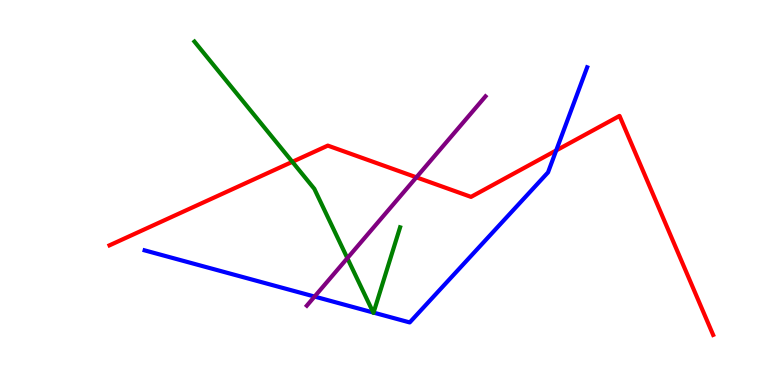[{'lines': ['blue', 'red'], 'intersections': [{'x': 7.18, 'y': 6.09}]}, {'lines': ['green', 'red'], 'intersections': [{'x': 3.77, 'y': 5.8}]}, {'lines': ['purple', 'red'], 'intersections': [{'x': 5.37, 'y': 5.39}]}, {'lines': ['blue', 'green'], 'intersections': [{'x': 4.82, 'y': 1.88}, {'x': 4.82, 'y': 1.88}]}, {'lines': ['blue', 'purple'], 'intersections': [{'x': 4.06, 'y': 2.3}]}, {'lines': ['green', 'purple'], 'intersections': [{'x': 4.48, 'y': 3.29}]}]